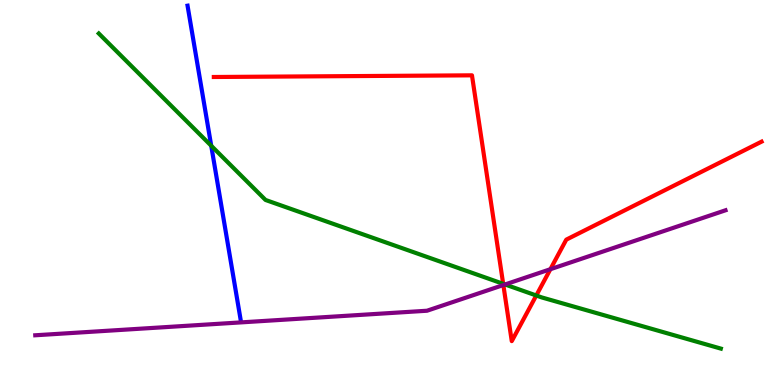[{'lines': ['blue', 'red'], 'intersections': []}, {'lines': ['green', 'red'], 'intersections': [{'x': 6.49, 'y': 2.63}, {'x': 6.92, 'y': 2.32}]}, {'lines': ['purple', 'red'], 'intersections': [{'x': 6.49, 'y': 2.6}, {'x': 7.1, 'y': 3.01}]}, {'lines': ['blue', 'green'], 'intersections': [{'x': 2.73, 'y': 6.21}]}, {'lines': ['blue', 'purple'], 'intersections': []}, {'lines': ['green', 'purple'], 'intersections': [{'x': 6.52, 'y': 2.61}]}]